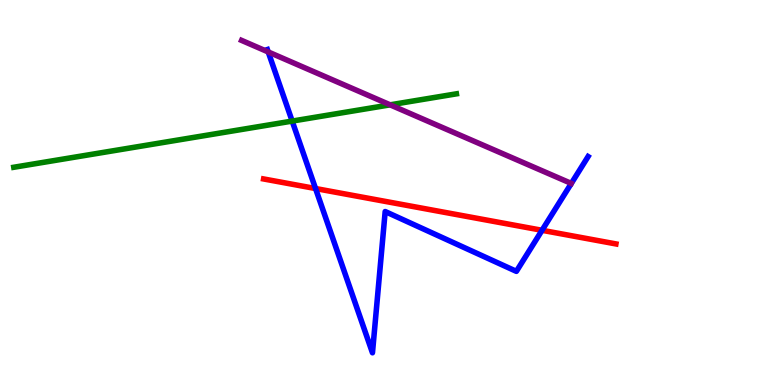[{'lines': ['blue', 'red'], 'intersections': [{'x': 4.07, 'y': 5.1}, {'x': 6.99, 'y': 4.02}]}, {'lines': ['green', 'red'], 'intersections': []}, {'lines': ['purple', 'red'], 'intersections': []}, {'lines': ['blue', 'green'], 'intersections': [{'x': 3.77, 'y': 6.85}]}, {'lines': ['blue', 'purple'], 'intersections': [{'x': 3.46, 'y': 8.65}]}, {'lines': ['green', 'purple'], 'intersections': [{'x': 5.03, 'y': 7.28}]}]